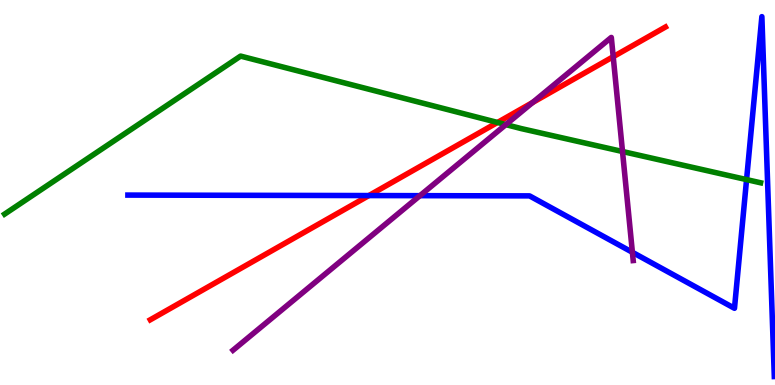[{'lines': ['blue', 'red'], 'intersections': [{'x': 4.76, 'y': 4.92}]}, {'lines': ['green', 'red'], 'intersections': [{'x': 6.42, 'y': 6.82}]}, {'lines': ['purple', 'red'], 'intersections': [{'x': 6.87, 'y': 7.34}, {'x': 7.91, 'y': 8.53}]}, {'lines': ['blue', 'green'], 'intersections': [{'x': 9.63, 'y': 5.33}]}, {'lines': ['blue', 'purple'], 'intersections': [{'x': 5.42, 'y': 4.92}, {'x': 8.16, 'y': 3.45}]}, {'lines': ['green', 'purple'], 'intersections': [{'x': 6.53, 'y': 6.76}, {'x': 8.03, 'y': 6.06}]}]